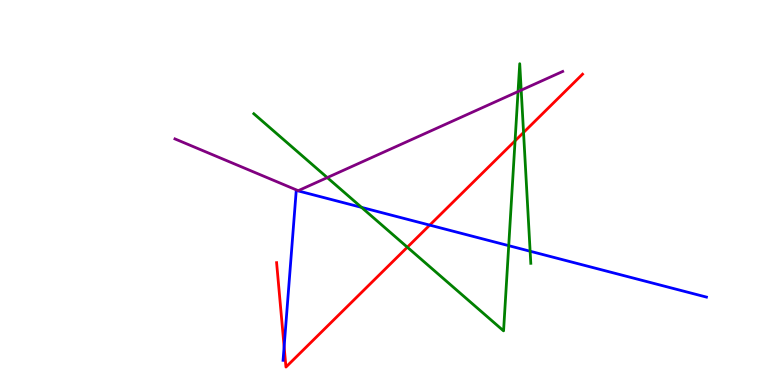[{'lines': ['blue', 'red'], 'intersections': [{'x': 3.67, 'y': 0.995}, {'x': 5.54, 'y': 4.15}]}, {'lines': ['green', 'red'], 'intersections': [{'x': 5.26, 'y': 3.58}, {'x': 6.65, 'y': 6.34}, {'x': 6.76, 'y': 6.56}]}, {'lines': ['purple', 'red'], 'intersections': []}, {'lines': ['blue', 'green'], 'intersections': [{'x': 4.66, 'y': 4.61}, {'x': 6.56, 'y': 3.62}, {'x': 6.84, 'y': 3.47}]}, {'lines': ['blue', 'purple'], 'intersections': []}, {'lines': ['green', 'purple'], 'intersections': [{'x': 4.22, 'y': 5.39}, {'x': 6.68, 'y': 7.62}, {'x': 6.73, 'y': 7.66}]}]